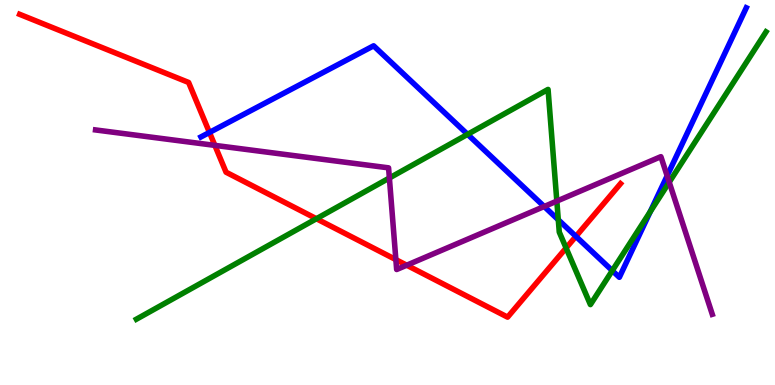[{'lines': ['blue', 'red'], 'intersections': [{'x': 2.7, 'y': 6.56}, {'x': 7.43, 'y': 3.86}]}, {'lines': ['green', 'red'], 'intersections': [{'x': 4.08, 'y': 4.32}, {'x': 7.3, 'y': 3.56}]}, {'lines': ['purple', 'red'], 'intersections': [{'x': 2.77, 'y': 6.22}, {'x': 5.11, 'y': 3.26}, {'x': 5.25, 'y': 3.11}]}, {'lines': ['blue', 'green'], 'intersections': [{'x': 6.03, 'y': 6.51}, {'x': 7.2, 'y': 4.29}, {'x': 7.9, 'y': 2.97}, {'x': 8.39, 'y': 4.5}]}, {'lines': ['blue', 'purple'], 'intersections': [{'x': 7.02, 'y': 4.64}, {'x': 8.61, 'y': 5.43}]}, {'lines': ['green', 'purple'], 'intersections': [{'x': 5.02, 'y': 5.38}, {'x': 7.18, 'y': 4.78}, {'x': 8.64, 'y': 5.27}]}]